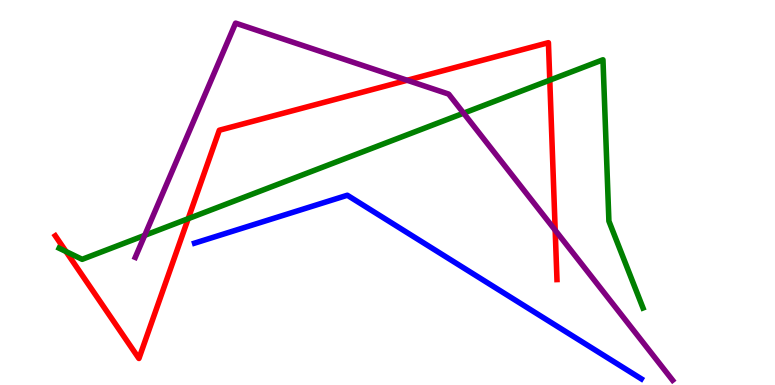[{'lines': ['blue', 'red'], 'intersections': []}, {'lines': ['green', 'red'], 'intersections': [{'x': 0.852, 'y': 3.47}, {'x': 2.43, 'y': 4.32}, {'x': 7.09, 'y': 7.92}]}, {'lines': ['purple', 'red'], 'intersections': [{'x': 5.25, 'y': 7.92}, {'x': 7.16, 'y': 4.02}]}, {'lines': ['blue', 'green'], 'intersections': []}, {'lines': ['blue', 'purple'], 'intersections': []}, {'lines': ['green', 'purple'], 'intersections': [{'x': 1.87, 'y': 3.89}, {'x': 5.98, 'y': 7.06}]}]